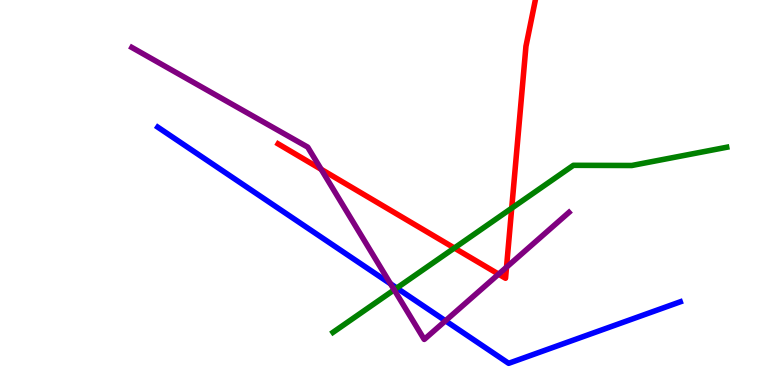[{'lines': ['blue', 'red'], 'intersections': []}, {'lines': ['green', 'red'], 'intersections': [{'x': 5.86, 'y': 3.56}, {'x': 6.6, 'y': 4.59}]}, {'lines': ['purple', 'red'], 'intersections': [{'x': 4.14, 'y': 5.6}, {'x': 6.43, 'y': 2.88}, {'x': 6.54, 'y': 3.06}]}, {'lines': ['blue', 'green'], 'intersections': [{'x': 5.12, 'y': 2.52}]}, {'lines': ['blue', 'purple'], 'intersections': [{'x': 5.04, 'y': 2.63}, {'x': 5.75, 'y': 1.67}]}, {'lines': ['green', 'purple'], 'intersections': [{'x': 5.09, 'y': 2.47}]}]